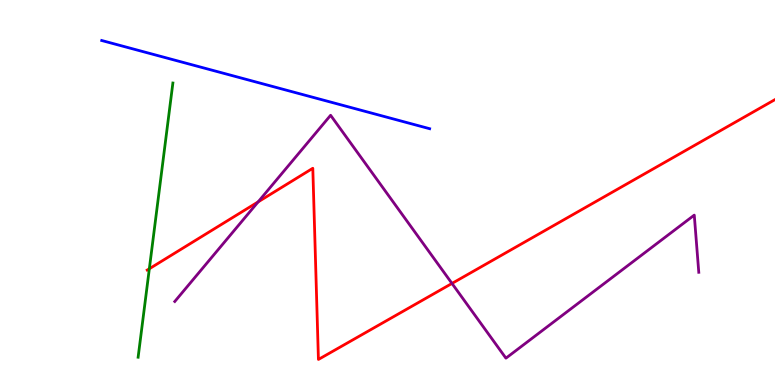[{'lines': ['blue', 'red'], 'intersections': []}, {'lines': ['green', 'red'], 'intersections': [{'x': 1.93, 'y': 3.02}]}, {'lines': ['purple', 'red'], 'intersections': [{'x': 3.33, 'y': 4.76}, {'x': 5.83, 'y': 2.64}]}, {'lines': ['blue', 'green'], 'intersections': []}, {'lines': ['blue', 'purple'], 'intersections': []}, {'lines': ['green', 'purple'], 'intersections': []}]